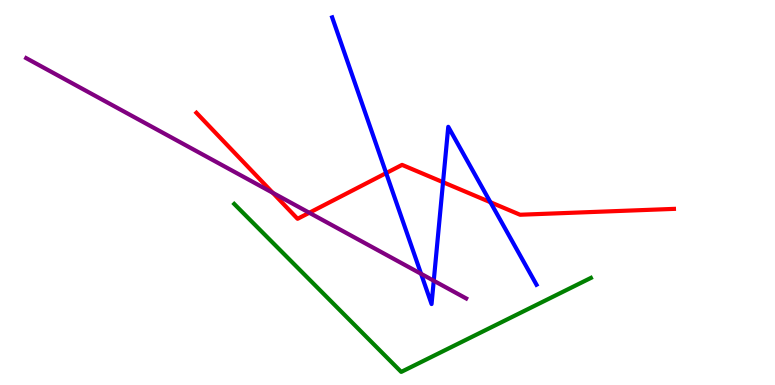[{'lines': ['blue', 'red'], 'intersections': [{'x': 4.98, 'y': 5.5}, {'x': 5.72, 'y': 5.27}, {'x': 6.33, 'y': 4.75}]}, {'lines': ['green', 'red'], 'intersections': []}, {'lines': ['purple', 'red'], 'intersections': [{'x': 3.52, 'y': 4.99}, {'x': 3.99, 'y': 4.47}]}, {'lines': ['blue', 'green'], 'intersections': []}, {'lines': ['blue', 'purple'], 'intersections': [{'x': 5.43, 'y': 2.89}, {'x': 5.6, 'y': 2.71}]}, {'lines': ['green', 'purple'], 'intersections': []}]